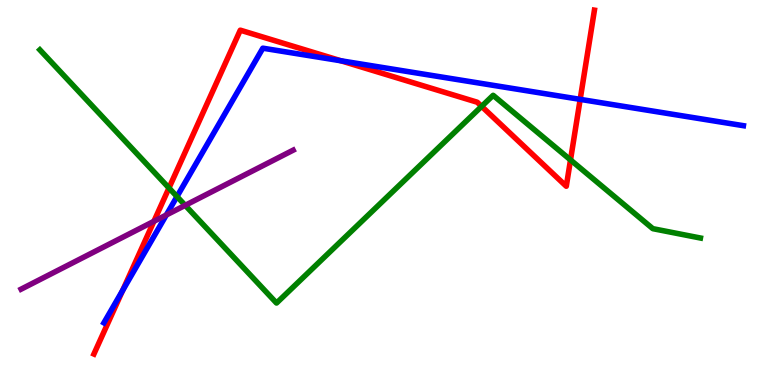[{'lines': ['blue', 'red'], 'intersections': [{'x': 1.58, 'y': 2.46}, {'x': 4.4, 'y': 8.42}, {'x': 7.49, 'y': 7.42}]}, {'lines': ['green', 'red'], 'intersections': [{'x': 2.18, 'y': 5.12}, {'x': 6.21, 'y': 7.24}, {'x': 7.36, 'y': 5.85}]}, {'lines': ['purple', 'red'], 'intersections': [{'x': 1.99, 'y': 4.25}]}, {'lines': ['blue', 'green'], 'intersections': [{'x': 2.28, 'y': 4.89}]}, {'lines': ['blue', 'purple'], 'intersections': [{'x': 2.15, 'y': 4.42}]}, {'lines': ['green', 'purple'], 'intersections': [{'x': 2.39, 'y': 4.67}]}]